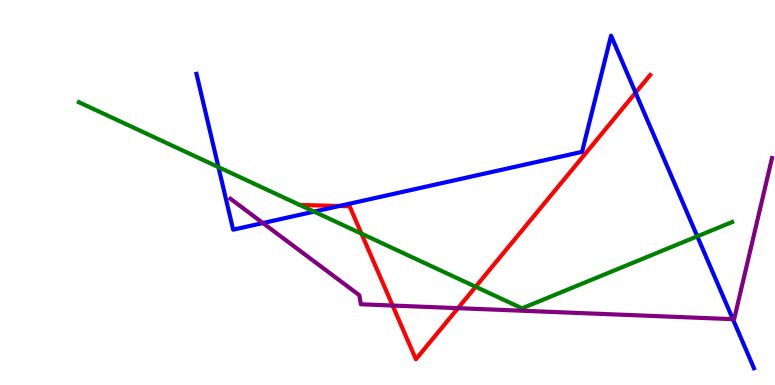[{'lines': ['blue', 'red'], 'intersections': [{'x': 4.38, 'y': 4.65}, {'x': 8.2, 'y': 7.59}]}, {'lines': ['green', 'red'], 'intersections': [{'x': 4.66, 'y': 3.93}, {'x': 6.14, 'y': 2.55}]}, {'lines': ['purple', 'red'], 'intersections': [{'x': 5.07, 'y': 2.06}, {'x': 5.91, 'y': 2.0}]}, {'lines': ['blue', 'green'], 'intersections': [{'x': 2.82, 'y': 5.66}, {'x': 4.05, 'y': 4.5}, {'x': 9.0, 'y': 3.86}]}, {'lines': ['blue', 'purple'], 'intersections': [{'x': 3.39, 'y': 4.21}, {'x': 9.46, 'y': 1.71}]}, {'lines': ['green', 'purple'], 'intersections': []}]